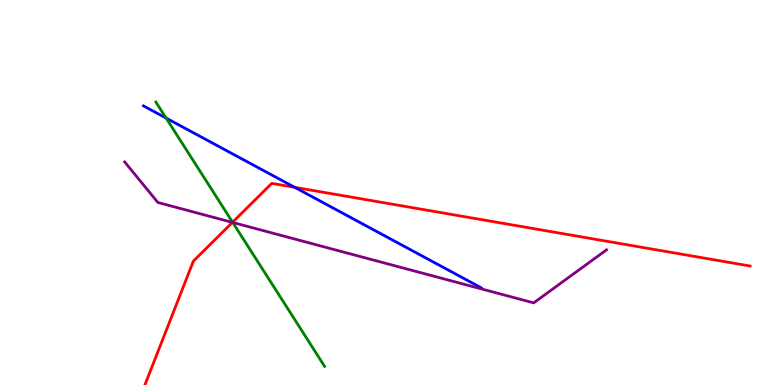[{'lines': ['blue', 'red'], 'intersections': [{'x': 3.8, 'y': 5.13}]}, {'lines': ['green', 'red'], 'intersections': [{'x': 3.0, 'y': 4.23}]}, {'lines': ['purple', 'red'], 'intersections': [{'x': 3.0, 'y': 4.22}]}, {'lines': ['blue', 'green'], 'intersections': [{'x': 2.14, 'y': 6.93}]}, {'lines': ['blue', 'purple'], 'intersections': []}, {'lines': ['green', 'purple'], 'intersections': [{'x': 3.0, 'y': 4.22}]}]